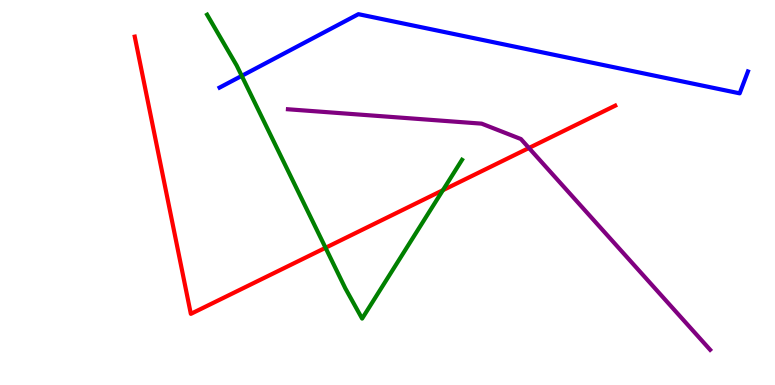[{'lines': ['blue', 'red'], 'intersections': []}, {'lines': ['green', 'red'], 'intersections': [{'x': 4.2, 'y': 3.56}, {'x': 5.71, 'y': 5.06}]}, {'lines': ['purple', 'red'], 'intersections': [{'x': 6.83, 'y': 6.16}]}, {'lines': ['blue', 'green'], 'intersections': [{'x': 3.12, 'y': 8.03}]}, {'lines': ['blue', 'purple'], 'intersections': []}, {'lines': ['green', 'purple'], 'intersections': []}]